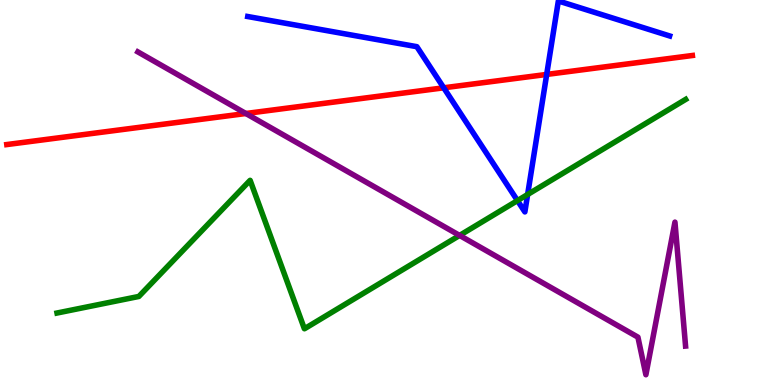[{'lines': ['blue', 'red'], 'intersections': [{'x': 5.73, 'y': 7.72}, {'x': 7.05, 'y': 8.07}]}, {'lines': ['green', 'red'], 'intersections': []}, {'lines': ['purple', 'red'], 'intersections': [{'x': 3.17, 'y': 7.05}]}, {'lines': ['blue', 'green'], 'intersections': [{'x': 6.68, 'y': 4.79}, {'x': 6.81, 'y': 4.95}]}, {'lines': ['blue', 'purple'], 'intersections': []}, {'lines': ['green', 'purple'], 'intersections': [{'x': 5.93, 'y': 3.89}]}]